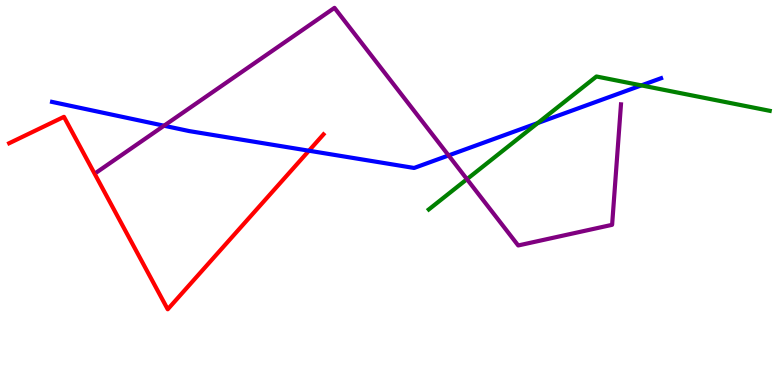[{'lines': ['blue', 'red'], 'intersections': [{'x': 3.99, 'y': 6.09}]}, {'lines': ['green', 'red'], 'intersections': []}, {'lines': ['purple', 'red'], 'intersections': []}, {'lines': ['blue', 'green'], 'intersections': [{'x': 6.94, 'y': 6.8}, {'x': 8.28, 'y': 7.78}]}, {'lines': ['blue', 'purple'], 'intersections': [{'x': 2.12, 'y': 6.73}, {'x': 5.79, 'y': 5.96}]}, {'lines': ['green', 'purple'], 'intersections': [{'x': 6.03, 'y': 5.35}]}]